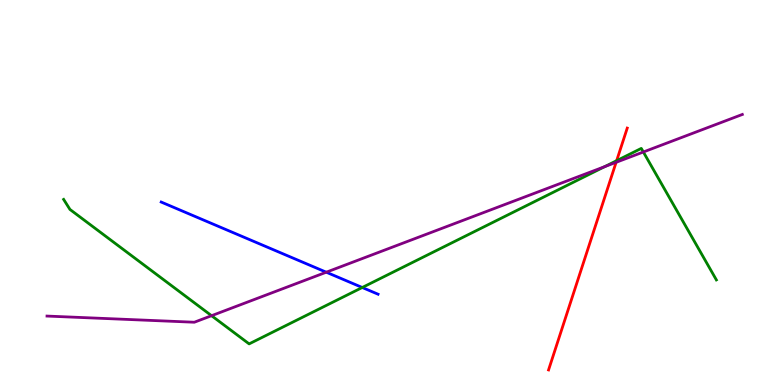[{'lines': ['blue', 'red'], 'intersections': []}, {'lines': ['green', 'red'], 'intersections': [{'x': 7.96, 'y': 5.83}]}, {'lines': ['purple', 'red'], 'intersections': [{'x': 7.95, 'y': 5.78}]}, {'lines': ['blue', 'green'], 'intersections': [{'x': 4.67, 'y': 2.53}]}, {'lines': ['blue', 'purple'], 'intersections': [{'x': 4.21, 'y': 2.93}]}, {'lines': ['green', 'purple'], 'intersections': [{'x': 2.73, 'y': 1.8}, {'x': 7.8, 'y': 5.67}, {'x': 8.3, 'y': 6.05}]}]